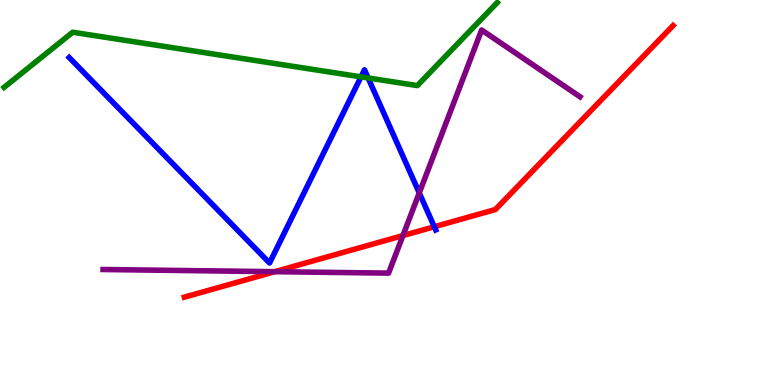[{'lines': ['blue', 'red'], 'intersections': [{'x': 5.6, 'y': 4.11}]}, {'lines': ['green', 'red'], 'intersections': []}, {'lines': ['purple', 'red'], 'intersections': [{'x': 3.55, 'y': 2.94}, {'x': 5.2, 'y': 3.88}]}, {'lines': ['blue', 'green'], 'intersections': [{'x': 4.66, 'y': 8.0}, {'x': 4.75, 'y': 7.97}]}, {'lines': ['blue', 'purple'], 'intersections': [{'x': 5.41, 'y': 4.99}]}, {'lines': ['green', 'purple'], 'intersections': []}]